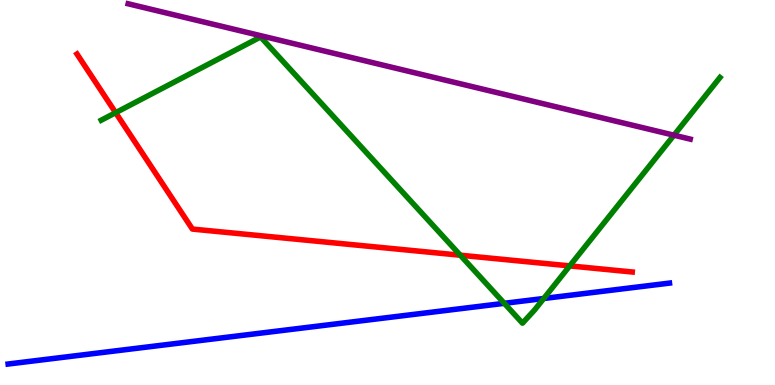[{'lines': ['blue', 'red'], 'intersections': []}, {'lines': ['green', 'red'], 'intersections': [{'x': 1.49, 'y': 7.07}, {'x': 5.94, 'y': 3.37}, {'x': 7.35, 'y': 3.09}]}, {'lines': ['purple', 'red'], 'intersections': []}, {'lines': ['blue', 'green'], 'intersections': [{'x': 6.51, 'y': 2.12}, {'x': 7.02, 'y': 2.25}]}, {'lines': ['blue', 'purple'], 'intersections': []}, {'lines': ['green', 'purple'], 'intersections': [{'x': 8.7, 'y': 6.49}]}]